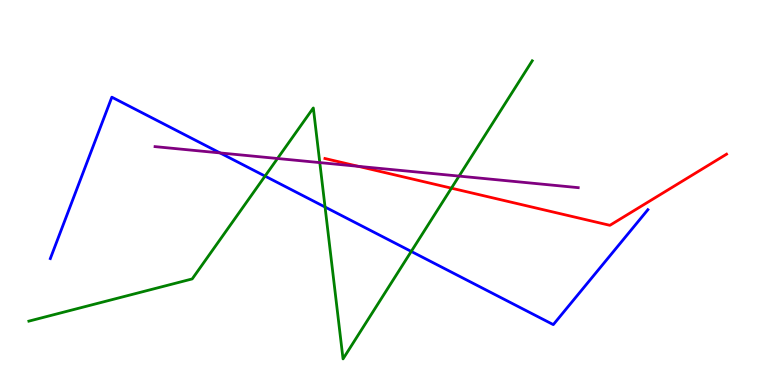[{'lines': ['blue', 'red'], 'intersections': []}, {'lines': ['green', 'red'], 'intersections': [{'x': 5.82, 'y': 5.11}]}, {'lines': ['purple', 'red'], 'intersections': [{'x': 4.62, 'y': 5.68}]}, {'lines': ['blue', 'green'], 'intersections': [{'x': 3.42, 'y': 5.43}, {'x': 4.19, 'y': 4.62}, {'x': 5.31, 'y': 3.47}]}, {'lines': ['blue', 'purple'], 'intersections': [{'x': 2.84, 'y': 6.03}]}, {'lines': ['green', 'purple'], 'intersections': [{'x': 3.58, 'y': 5.88}, {'x': 4.13, 'y': 5.78}, {'x': 5.92, 'y': 5.43}]}]